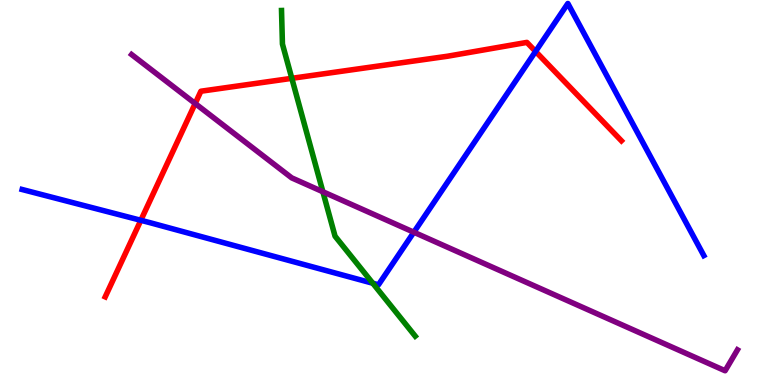[{'lines': ['blue', 'red'], 'intersections': [{'x': 1.82, 'y': 4.28}, {'x': 6.91, 'y': 8.66}]}, {'lines': ['green', 'red'], 'intersections': [{'x': 3.77, 'y': 7.97}]}, {'lines': ['purple', 'red'], 'intersections': [{'x': 2.52, 'y': 7.31}]}, {'lines': ['blue', 'green'], 'intersections': [{'x': 4.81, 'y': 2.64}]}, {'lines': ['blue', 'purple'], 'intersections': [{'x': 5.34, 'y': 3.97}]}, {'lines': ['green', 'purple'], 'intersections': [{'x': 4.17, 'y': 5.02}]}]